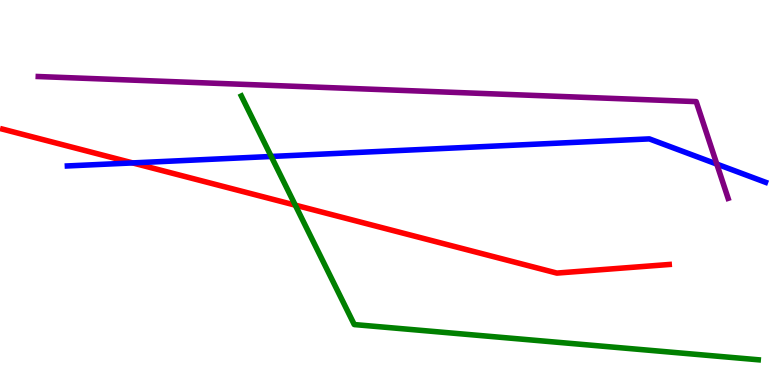[{'lines': ['blue', 'red'], 'intersections': [{'x': 1.71, 'y': 5.77}]}, {'lines': ['green', 'red'], 'intersections': [{'x': 3.81, 'y': 4.67}]}, {'lines': ['purple', 'red'], 'intersections': []}, {'lines': ['blue', 'green'], 'intersections': [{'x': 3.5, 'y': 5.94}]}, {'lines': ['blue', 'purple'], 'intersections': [{'x': 9.25, 'y': 5.74}]}, {'lines': ['green', 'purple'], 'intersections': []}]